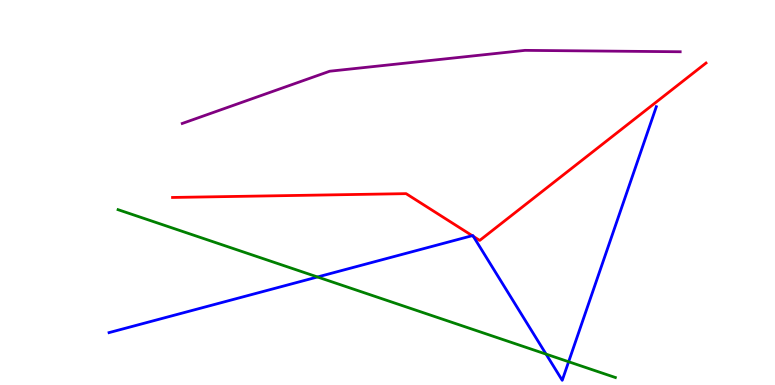[{'lines': ['blue', 'red'], 'intersections': [{'x': 6.09, 'y': 3.88}, {'x': 6.11, 'y': 3.86}]}, {'lines': ['green', 'red'], 'intersections': []}, {'lines': ['purple', 'red'], 'intersections': []}, {'lines': ['blue', 'green'], 'intersections': [{'x': 4.1, 'y': 2.81}, {'x': 7.05, 'y': 0.802}, {'x': 7.34, 'y': 0.604}]}, {'lines': ['blue', 'purple'], 'intersections': []}, {'lines': ['green', 'purple'], 'intersections': []}]